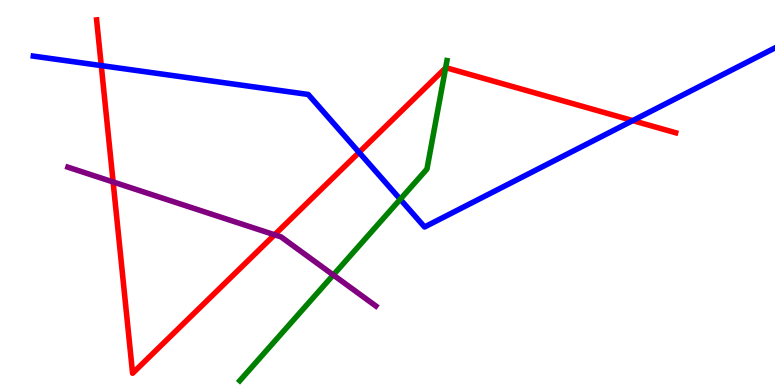[{'lines': ['blue', 'red'], 'intersections': [{'x': 1.31, 'y': 8.3}, {'x': 4.63, 'y': 6.04}, {'x': 8.16, 'y': 6.87}]}, {'lines': ['green', 'red'], 'intersections': [{'x': 5.75, 'y': 8.23}]}, {'lines': ['purple', 'red'], 'intersections': [{'x': 1.46, 'y': 5.27}, {'x': 3.54, 'y': 3.9}]}, {'lines': ['blue', 'green'], 'intersections': [{'x': 5.16, 'y': 4.82}]}, {'lines': ['blue', 'purple'], 'intersections': []}, {'lines': ['green', 'purple'], 'intersections': [{'x': 4.3, 'y': 2.86}]}]